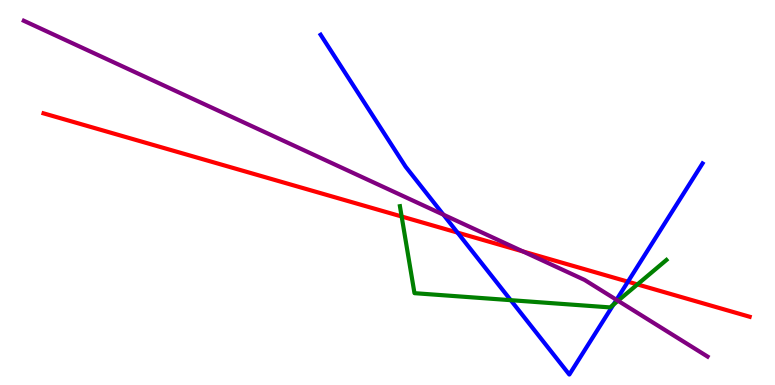[{'lines': ['blue', 'red'], 'intersections': [{'x': 5.9, 'y': 3.96}, {'x': 8.1, 'y': 2.68}]}, {'lines': ['green', 'red'], 'intersections': [{'x': 5.18, 'y': 4.38}, {'x': 8.22, 'y': 2.61}]}, {'lines': ['purple', 'red'], 'intersections': [{'x': 6.75, 'y': 3.47}]}, {'lines': ['blue', 'green'], 'intersections': [{'x': 6.59, 'y': 2.2}, {'x': 7.92, 'y': 2.09}]}, {'lines': ['blue', 'purple'], 'intersections': [{'x': 5.72, 'y': 4.42}, {'x': 7.95, 'y': 2.21}]}, {'lines': ['green', 'purple'], 'intersections': [{'x': 7.97, 'y': 2.19}]}]